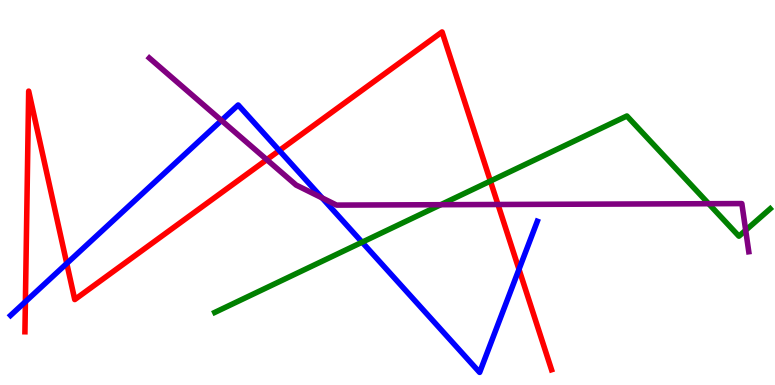[{'lines': ['blue', 'red'], 'intersections': [{'x': 0.328, 'y': 2.16}, {'x': 0.862, 'y': 3.16}, {'x': 3.6, 'y': 6.09}, {'x': 6.7, 'y': 3.0}]}, {'lines': ['green', 'red'], 'intersections': [{'x': 6.33, 'y': 5.3}]}, {'lines': ['purple', 'red'], 'intersections': [{'x': 3.44, 'y': 5.85}, {'x': 6.43, 'y': 4.69}]}, {'lines': ['blue', 'green'], 'intersections': [{'x': 4.67, 'y': 3.71}]}, {'lines': ['blue', 'purple'], 'intersections': [{'x': 2.86, 'y': 6.87}, {'x': 4.16, 'y': 4.86}]}, {'lines': ['green', 'purple'], 'intersections': [{'x': 5.69, 'y': 4.68}, {'x': 9.14, 'y': 4.71}, {'x': 9.62, 'y': 4.02}]}]